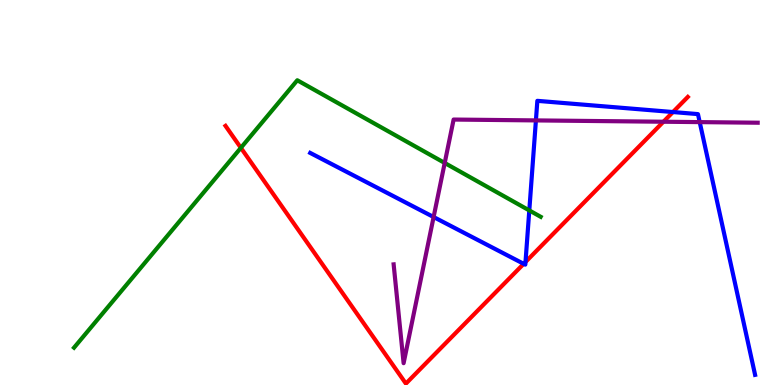[{'lines': ['blue', 'red'], 'intersections': [{'x': 6.76, 'y': 3.15}, {'x': 6.78, 'y': 3.2}, {'x': 8.68, 'y': 7.09}]}, {'lines': ['green', 'red'], 'intersections': [{'x': 3.11, 'y': 6.16}]}, {'lines': ['purple', 'red'], 'intersections': [{'x': 8.56, 'y': 6.84}]}, {'lines': ['blue', 'green'], 'intersections': [{'x': 6.83, 'y': 4.53}]}, {'lines': ['blue', 'purple'], 'intersections': [{'x': 5.59, 'y': 4.36}, {'x': 6.92, 'y': 6.87}, {'x': 9.03, 'y': 6.83}]}, {'lines': ['green', 'purple'], 'intersections': [{'x': 5.74, 'y': 5.77}]}]